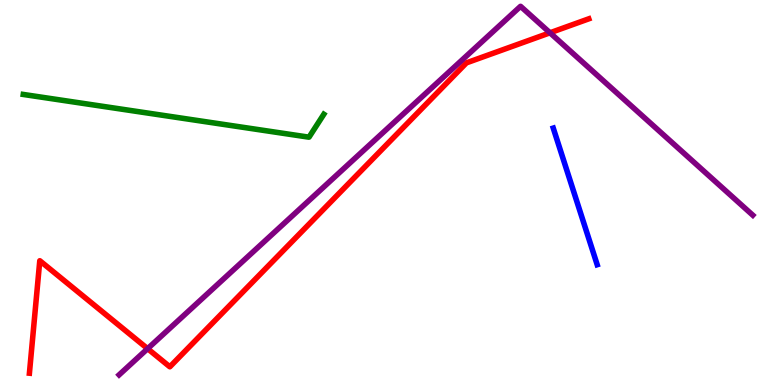[{'lines': ['blue', 'red'], 'intersections': []}, {'lines': ['green', 'red'], 'intersections': []}, {'lines': ['purple', 'red'], 'intersections': [{'x': 1.9, 'y': 0.943}, {'x': 7.1, 'y': 9.15}]}, {'lines': ['blue', 'green'], 'intersections': []}, {'lines': ['blue', 'purple'], 'intersections': []}, {'lines': ['green', 'purple'], 'intersections': []}]